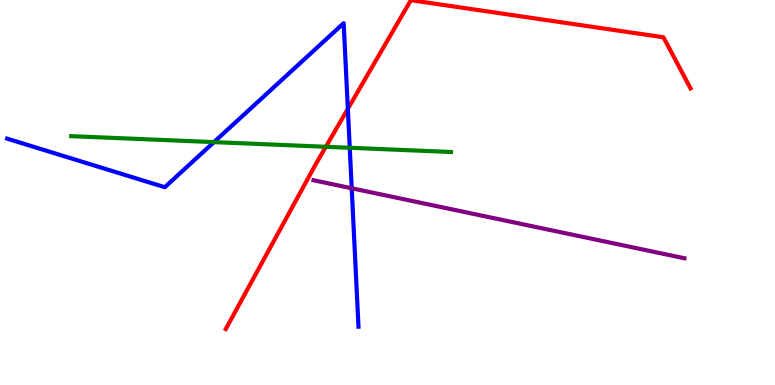[{'lines': ['blue', 'red'], 'intersections': [{'x': 4.49, 'y': 7.17}]}, {'lines': ['green', 'red'], 'intersections': [{'x': 4.2, 'y': 6.19}]}, {'lines': ['purple', 'red'], 'intersections': []}, {'lines': ['blue', 'green'], 'intersections': [{'x': 2.76, 'y': 6.31}, {'x': 4.51, 'y': 6.16}]}, {'lines': ['blue', 'purple'], 'intersections': [{'x': 4.54, 'y': 5.11}]}, {'lines': ['green', 'purple'], 'intersections': []}]